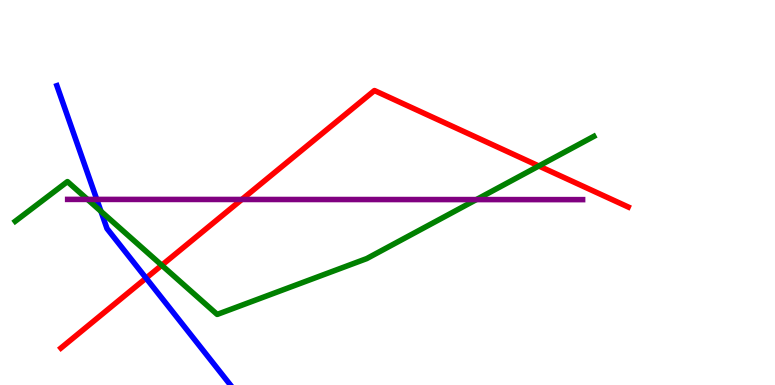[{'lines': ['blue', 'red'], 'intersections': [{'x': 1.88, 'y': 2.78}]}, {'lines': ['green', 'red'], 'intersections': [{'x': 2.09, 'y': 3.11}, {'x': 6.95, 'y': 5.69}]}, {'lines': ['purple', 'red'], 'intersections': [{'x': 3.12, 'y': 4.82}]}, {'lines': ['blue', 'green'], 'intersections': [{'x': 1.3, 'y': 4.51}]}, {'lines': ['blue', 'purple'], 'intersections': [{'x': 1.25, 'y': 4.82}]}, {'lines': ['green', 'purple'], 'intersections': [{'x': 1.13, 'y': 4.82}, {'x': 6.15, 'y': 4.82}]}]